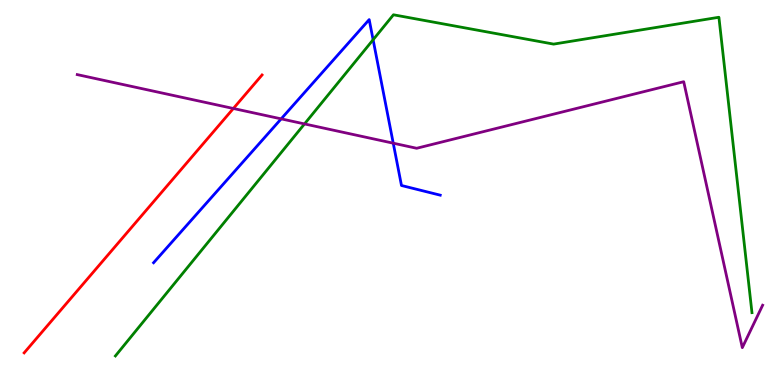[{'lines': ['blue', 'red'], 'intersections': []}, {'lines': ['green', 'red'], 'intersections': []}, {'lines': ['purple', 'red'], 'intersections': [{'x': 3.01, 'y': 7.18}]}, {'lines': ['blue', 'green'], 'intersections': [{'x': 4.81, 'y': 8.97}]}, {'lines': ['blue', 'purple'], 'intersections': [{'x': 3.63, 'y': 6.91}, {'x': 5.07, 'y': 6.28}]}, {'lines': ['green', 'purple'], 'intersections': [{'x': 3.93, 'y': 6.78}]}]